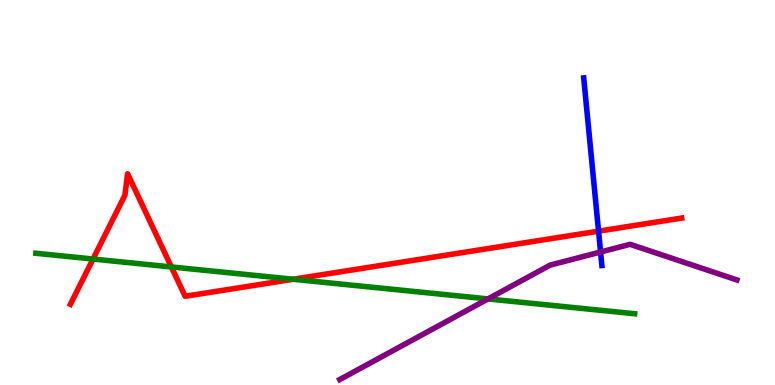[{'lines': ['blue', 'red'], 'intersections': [{'x': 7.72, 'y': 4.0}]}, {'lines': ['green', 'red'], 'intersections': [{'x': 1.2, 'y': 3.27}, {'x': 2.21, 'y': 3.07}, {'x': 3.78, 'y': 2.75}]}, {'lines': ['purple', 'red'], 'intersections': []}, {'lines': ['blue', 'green'], 'intersections': []}, {'lines': ['blue', 'purple'], 'intersections': [{'x': 7.75, 'y': 3.45}]}, {'lines': ['green', 'purple'], 'intersections': [{'x': 6.3, 'y': 2.24}]}]